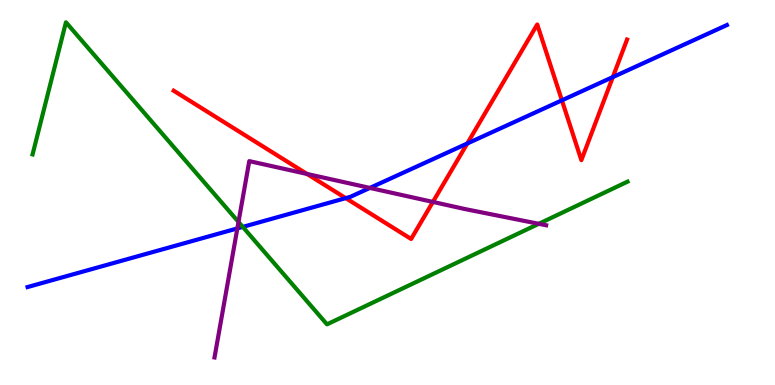[{'lines': ['blue', 'red'], 'intersections': [{'x': 4.46, 'y': 4.85}, {'x': 6.03, 'y': 6.27}, {'x': 7.25, 'y': 7.39}, {'x': 7.91, 'y': 8.0}]}, {'lines': ['green', 'red'], 'intersections': []}, {'lines': ['purple', 'red'], 'intersections': [{'x': 3.96, 'y': 5.48}, {'x': 5.59, 'y': 4.76}]}, {'lines': ['blue', 'green'], 'intersections': [{'x': 3.13, 'y': 4.11}]}, {'lines': ['blue', 'purple'], 'intersections': [{'x': 3.06, 'y': 4.07}, {'x': 4.77, 'y': 5.12}]}, {'lines': ['green', 'purple'], 'intersections': [{'x': 3.08, 'y': 4.23}, {'x': 6.95, 'y': 4.19}]}]